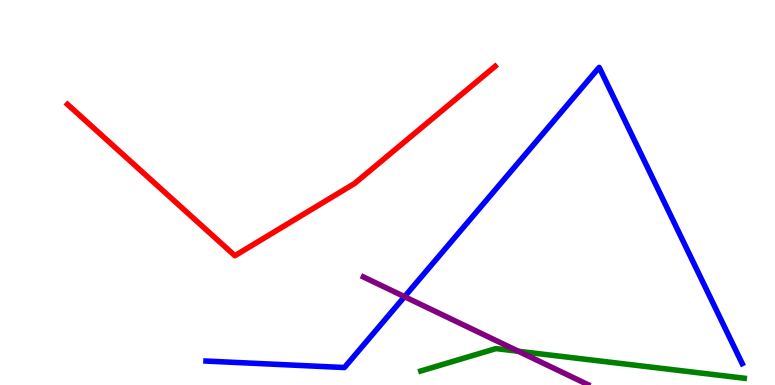[{'lines': ['blue', 'red'], 'intersections': []}, {'lines': ['green', 'red'], 'intersections': []}, {'lines': ['purple', 'red'], 'intersections': []}, {'lines': ['blue', 'green'], 'intersections': []}, {'lines': ['blue', 'purple'], 'intersections': [{'x': 5.22, 'y': 2.29}]}, {'lines': ['green', 'purple'], 'intersections': [{'x': 6.69, 'y': 0.876}]}]